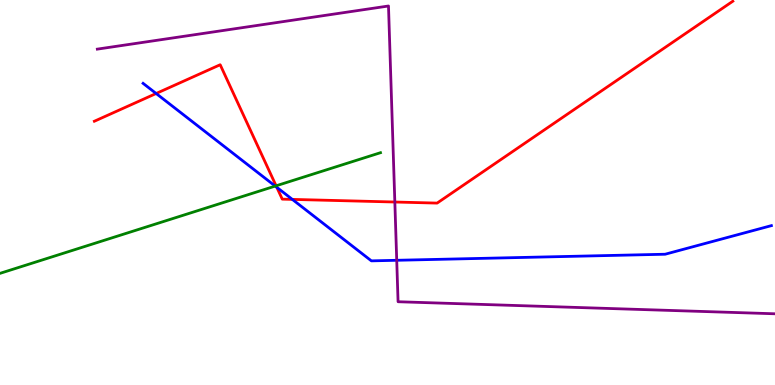[{'lines': ['blue', 'red'], 'intersections': [{'x': 2.01, 'y': 7.57}, {'x': 3.57, 'y': 5.13}, {'x': 3.77, 'y': 4.82}]}, {'lines': ['green', 'red'], 'intersections': [{'x': 3.56, 'y': 5.17}]}, {'lines': ['purple', 'red'], 'intersections': [{'x': 5.09, 'y': 4.75}]}, {'lines': ['blue', 'green'], 'intersections': [{'x': 3.55, 'y': 5.17}]}, {'lines': ['blue', 'purple'], 'intersections': [{'x': 5.12, 'y': 3.24}]}, {'lines': ['green', 'purple'], 'intersections': []}]